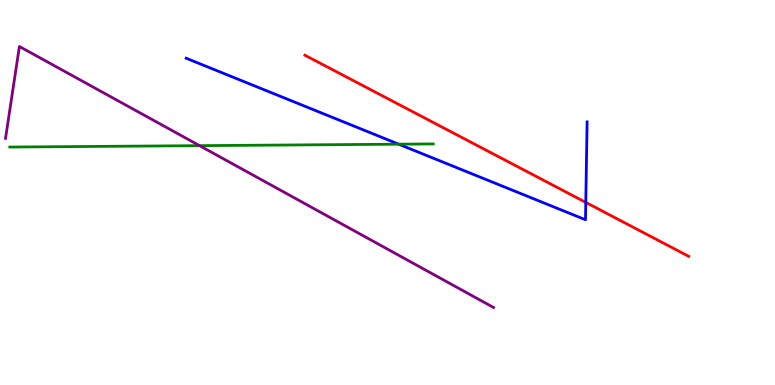[{'lines': ['blue', 'red'], 'intersections': [{'x': 7.56, 'y': 4.74}]}, {'lines': ['green', 'red'], 'intersections': []}, {'lines': ['purple', 'red'], 'intersections': []}, {'lines': ['blue', 'green'], 'intersections': [{'x': 5.14, 'y': 6.25}]}, {'lines': ['blue', 'purple'], 'intersections': []}, {'lines': ['green', 'purple'], 'intersections': [{'x': 2.57, 'y': 6.22}]}]